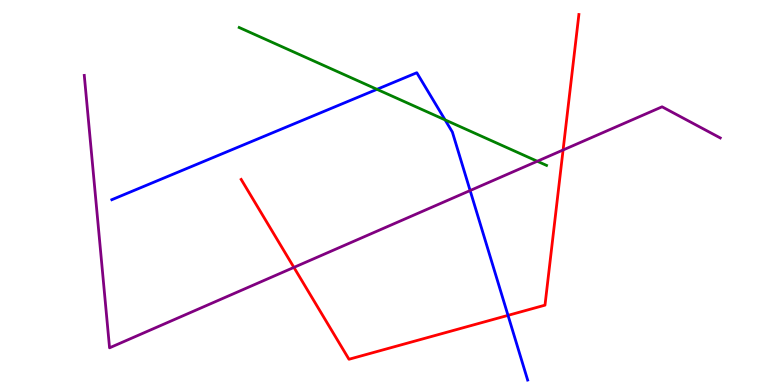[{'lines': ['blue', 'red'], 'intersections': [{'x': 6.56, 'y': 1.81}]}, {'lines': ['green', 'red'], 'intersections': []}, {'lines': ['purple', 'red'], 'intersections': [{'x': 3.79, 'y': 3.05}, {'x': 7.27, 'y': 6.1}]}, {'lines': ['blue', 'green'], 'intersections': [{'x': 4.86, 'y': 7.68}, {'x': 5.74, 'y': 6.89}]}, {'lines': ['blue', 'purple'], 'intersections': [{'x': 6.07, 'y': 5.05}]}, {'lines': ['green', 'purple'], 'intersections': [{'x': 6.93, 'y': 5.81}]}]